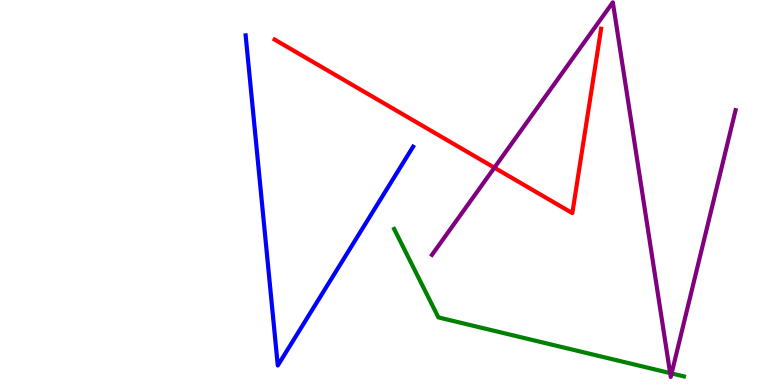[{'lines': ['blue', 'red'], 'intersections': []}, {'lines': ['green', 'red'], 'intersections': []}, {'lines': ['purple', 'red'], 'intersections': [{'x': 6.38, 'y': 5.64}]}, {'lines': ['blue', 'green'], 'intersections': []}, {'lines': ['blue', 'purple'], 'intersections': []}, {'lines': ['green', 'purple'], 'intersections': [{'x': 8.65, 'y': 0.309}, {'x': 8.67, 'y': 0.3}]}]